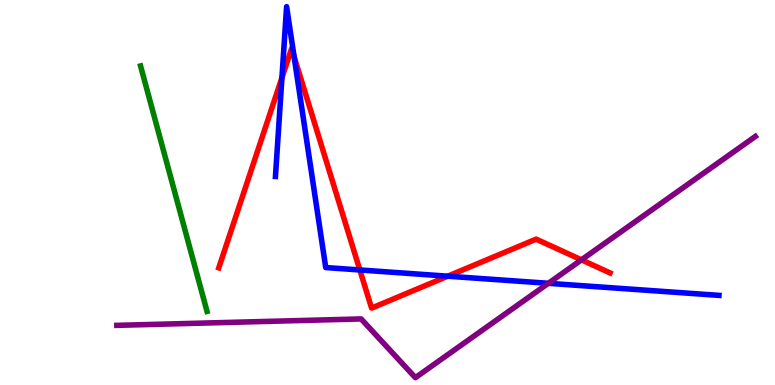[{'lines': ['blue', 'red'], 'intersections': [{'x': 3.64, 'y': 7.98}, {'x': 3.8, 'y': 8.53}, {'x': 4.64, 'y': 2.99}, {'x': 5.78, 'y': 2.83}]}, {'lines': ['green', 'red'], 'intersections': []}, {'lines': ['purple', 'red'], 'intersections': [{'x': 7.5, 'y': 3.25}]}, {'lines': ['blue', 'green'], 'intersections': []}, {'lines': ['blue', 'purple'], 'intersections': [{'x': 7.08, 'y': 2.64}]}, {'lines': ['green', 'purple'], 'intersections': []}]